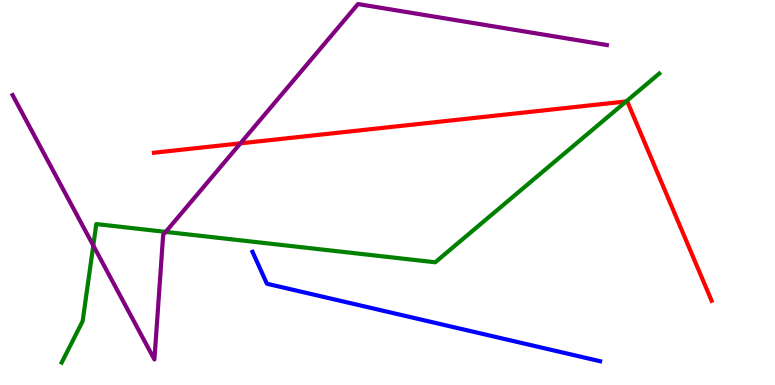[{'lines': ['blue', 'red'], 'intersections': []}, {'lines': ['green', 'red'], 'intersections': [{'x': 8.08, 'y': 7.36}]}, {'lines': ['purple', 'red'], 'intersections': [{'x': 3.1, 'y': 6.28}]}, {'lines': ['blue', 'green'], 'intersections': []}, {'lines': ['blue', 'purple'], 'intersections': []}, {'lines': ['green', 'purple'], 'intersections': [{'x': 1.2, 'y': 3.62}, {'x': 2.14, 'y': 3.98}]}]